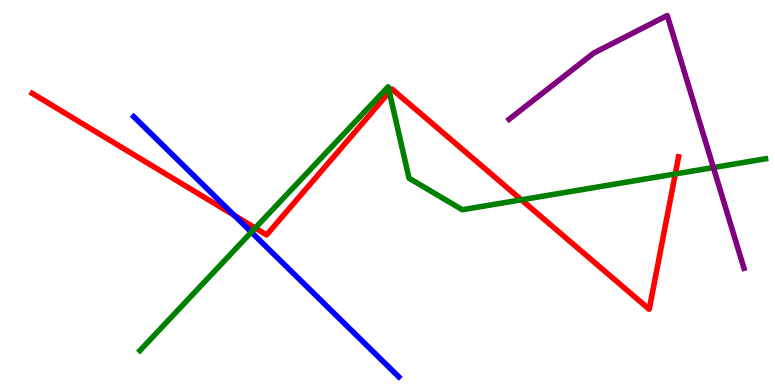[{'lines': ['blue', 'red'], 'intersections': [{'x': 3.02, 'y': 4.41}]}, {'lines': ['green', 'red'], 'intersections': [{'x': 3.29, 'y': 4.08}, {'x': 5.02, 'y': 7.61}, {'x': 6.73, 'y': 4.81}, {'x': 8.71, 'y': 5.48}]}, {'lines': ['purple', 'red'], 'intersections': []}, {'lines': ['blue', 'green'], 'intersections': [{'x': 3.24, 'y': 3.97}]}, {'lines': ['blue', 'purple'], 'intersections': []}, {'lines': ['green', 'purple'], 'intersections': [{'x': 9.21, 'y': 5.65}]}]